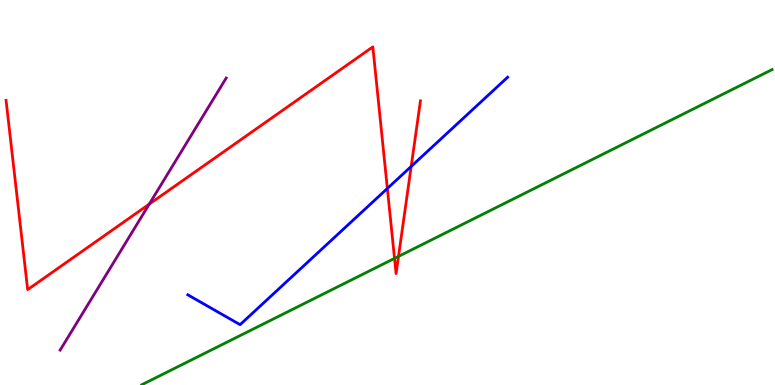[{'lines': ['blue', 'red'], 'intersections': [{'x': 5.0, 'y': 5.1}, {'x': 5.31, 'y': 5.68}]}, {'lines': ['green', 'red'], 'intersections': [{'x': 5.09, 'y': 3.29}, {'x': 5.14, 'y': 3.34}]}, {'lines': ['purple', 'red'], 'intersections': [{'x': 1.93, 'y': 4.7}]}, {'lines': ['blue', 'green'], 'intersections': []}, {'lines': ['blue', 'purple'], 'intersections': []}, {'lines': ['green', 'purple'], 'intersections': []}]